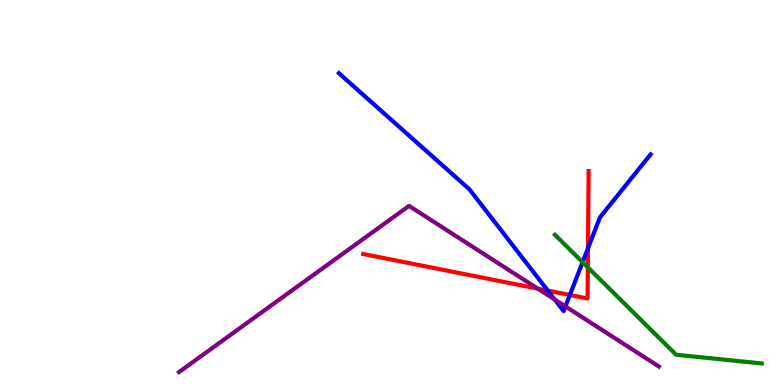[{'lines': ['blue', 'red'], 'intersections': [{'x': 7.07, 'y': 2.45}, {'x': 7.35, 'y': 2.34}, {'x': 7.59, 'y': 3.55}]}, {'lines': ['green', 'red'], 'intersections': [{'x': 7.58, 'y': 3.06}]}, {'lines': ['purple', 'red'], 'intersections': [{'x': 6.94, 'y': 2.5}]}, {'lines': ['blue', 'green'], 'intersections': [{'x': 7.52, 'y': 3.19}]}, {'lines': ['blue', 'purple'], 'intersections': [{'x': 7.16, 'y': 2.22}, {'x': 7.3, 'y': 2.04}]}, {'lines': ['green', 'purple'], 'intersections': []}]